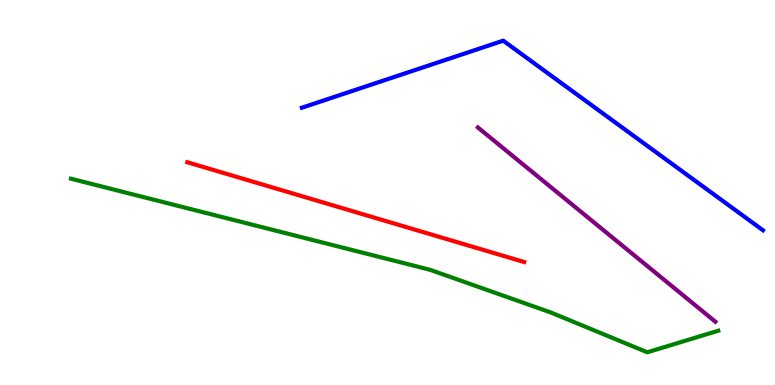[{'lines': ['blue', 'red'], 'intersections': []}, {'lines': ['green', 'red'], 'intersections': []}, {'lines': ['purple', 'red'], 'intersections': []}, {'lines': ['blue', 'green'], 'intersections': []}, {'lines': ['blue', 'purple'], 'intersections': []}, {'lines': ['green', 'purple'], 'intersections': []}]